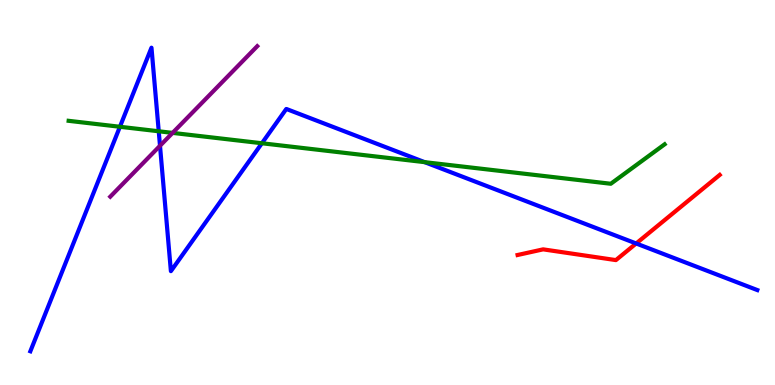[{'lines': ['blue', 'red'], 'intersections': [{'x': 8.21, 'y': 3.68}]}, {'lines': ['green', 'red'], 'intersections': []}, {'lines': ['purple', 'red'], 'intersections': []}, {'lines': ['blue', 'green'], 'intersections': [{'x': 1.55, 'y': 6.71}, {'x': 2.05, 'y': 6.59}, {'x': 3.38, 'y': 6.28}, {'x': 5.48, 'y': 5.79}]}, {'lines': ['blue', 'purple'], 'intersections': [{'x': 2.06, 'y': 6.21}]}, {'lines': ['green', 'purple'], 'intersections': [{'x': 2.23, 'y': 6.55}]}]